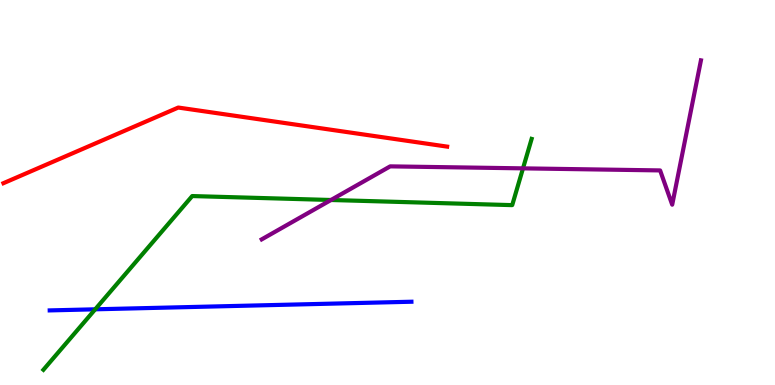[{'lines': ['blue', 'red'], 'intersections': []}, {'lines': ['green', 'red'], 'intersections': []}, {'lines': ['purple', 'red'], 'intersections': []}, {'lines': ['blue', 'green'], 'intersections': [{'x': 1.23, 'y': 1.97}]}, {'lines': ['blue', 'purple'], 'intersections': []}, {'lines': ['green', 'purple'], 'intersections': [{'x': 4.27, 'y': 4.81}, {'x': 6.75, 'y': 5.63}]}]